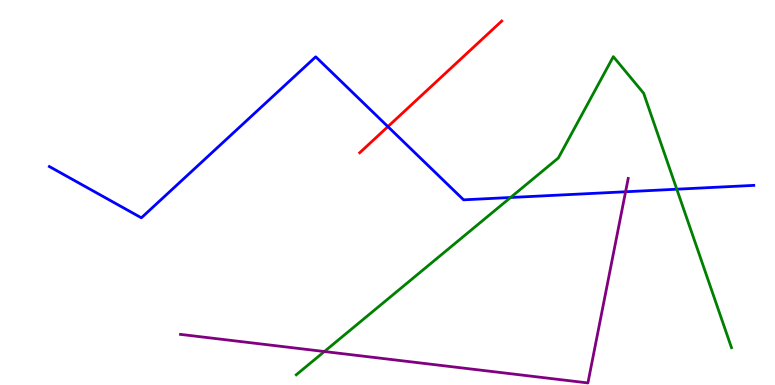[{'lines': ['blue', 'red'], 'intersections': [{'x': 5.01, 'y': 6.71}]}, {'lines': ['green', 'red'], 'intersections': []}, {'lines': ['purple', 'red'], 'intersections': []}, {'lines': ['blue', 'green'], 'intersections': [{'x': 6.59, 'y': 4.87}, {'x': 8.73, 'y': 5.09}]}, {'lines': ['blue', 'purple'], 'intersections': [{'x': 8.07, 'y': 5.02}]}, {'lines': ['green', 'purple'], 'intersections': [{'x': 4.19, 'y': 0.869}]}]